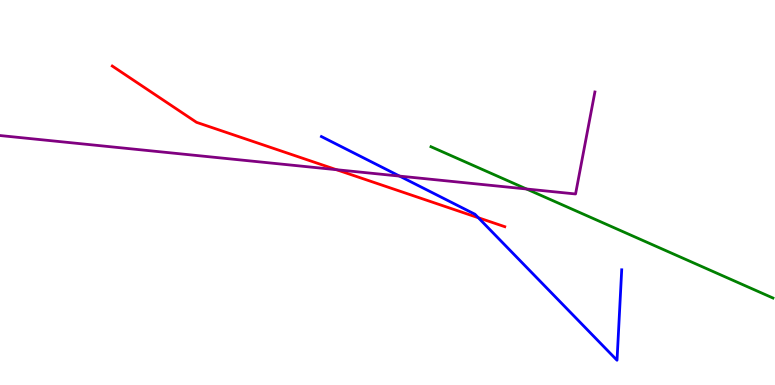[{'lines': ['blue', 'red'], 'intersections': [{'x': 6.17, 'y': 4.34}]}, {'lines': ['green', 'red'], 'intersections': []}, {'lines': ['purple', 'red'], 'intersections': [{'x': 4.34, 'y': 5.59}]}, {'lines': ['blue', 'green'], 'intersections': []}, {'lines': ['blue', 'purple'], 'intersections': [{'x': 5.16, 'y': 5.43}]}, {'lines': ['green', 'purple'], 'intersections': [{'x': 6.79, 'y': 5.09}]}]